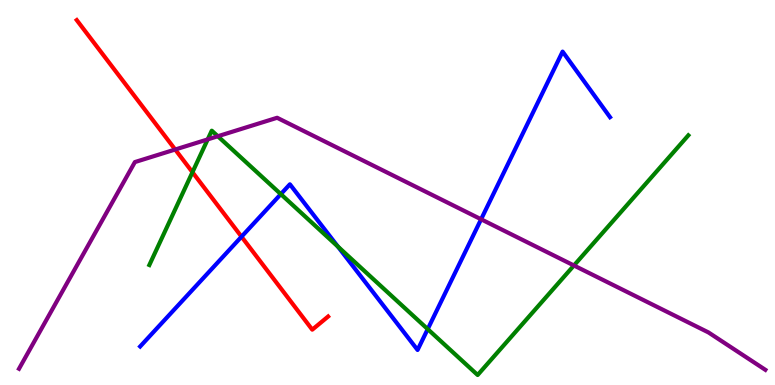[{'lines': ['blue', 'red'], 'intersections': [{'x': 3.12, 'y': 3.85}]}, {'lines': ['green', 'red'], 'intersections': [{'x': 2.48, 'y': 5.53}]}, {'lines': ['purple', 'red'], 'intersections': [{'x': 2.26, 'y': 6.12}]}, {'lines': ['blue', 'green'], 'intersections': [{'x': 3.62, 'y': 4.96}, {'x': 4.36, 'y': 3.6}, {'x': 5.52, 'y': 1.45}]}, {'lines': ['blue', 'purple'], 'intersections': [{'x': 6.21, 'y': 4.3}]}, {'lines': ['green', 'purple'], 'intersections': [{'x': 2.68, 'y': 6.38}, {'x': 2.81, 'y': 6.46}, {'x': 7.41, 'y': 3.1}]}]